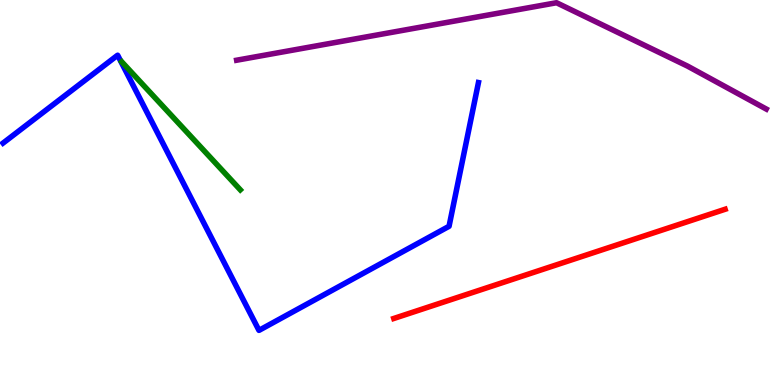[{'lines': ['blue', 'red'], 'intersections': []}, {'lines': ['green', 'red'], 'intersections': []}, {'lines': ['purple', 'red'], 'intersections': []}, {'lines': ['blue', 'green'], 'intersections': []}, {'lines': ['blue', 'purple'], 'intersections': []}, {'lines': ['green', 'purple'], 'intersections': []}]